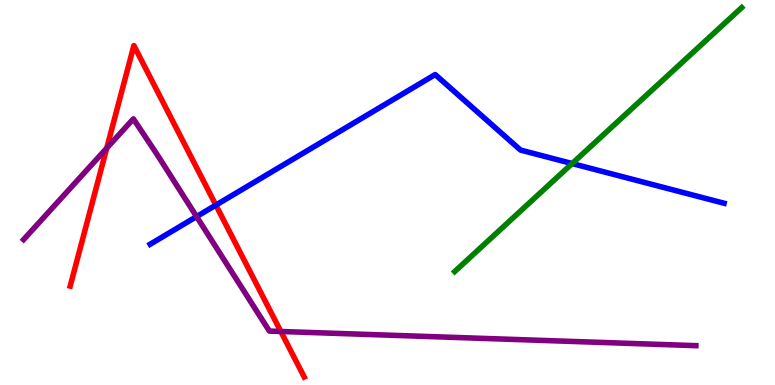[{'lines': ['blue', 'red'], 'intersections': [{'x': 2.79, 'y': 4.67}]}, {'lines': ['green', 'red'], 'intersections': []}, {'lines': ['purple', 'red'], 'intersections': [{'x': 1.38, 'y': 6.15}, {'x': 3.62, 'y': 1.39}]}, {'lines': ['blue', 'green'], 'intersections': [{'x': 7.38, 'y': 5.75}]}, {'lines': ['blue', 'purple'], 'intersections': [{'x': 2.54, 'y': 4.37}]}, {'lines': ['green', 'purple'], 'intersections': []}]